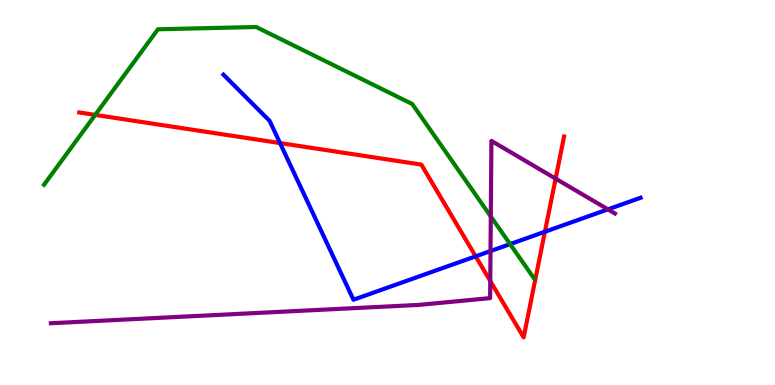[{'lines': ['blue', 'red'], 'intersections': [{'x': 3.61, 'y': 6.28}, {'x': 6.14, 'y': 3.34}, {'x': 7.03, 'y': 3.98}]}, {'lines': ['green', 'red'], 'intersections': [{'x': 1.23, 'y': 7.02}]}, {'lines': ['purple', 'red'], 'intersections': [{'x': 6.33, 'y': 2.7}, {'x': 7.17, 'y': 5.36}]}, {'lines': ['blue', 'green'], 'intersections': [{'x': 6.58, 'y': 3.66}]}, {'lines': ['blue', 'purple'], 'intersections': [{'x': 6.33, 'y': 3.48}, {'x': 7.84, 'y': 4.56}]}, {'lines': ['green', 'purple'], 'intersections': [{'x': 6.33, 'y': 4.38}]}]